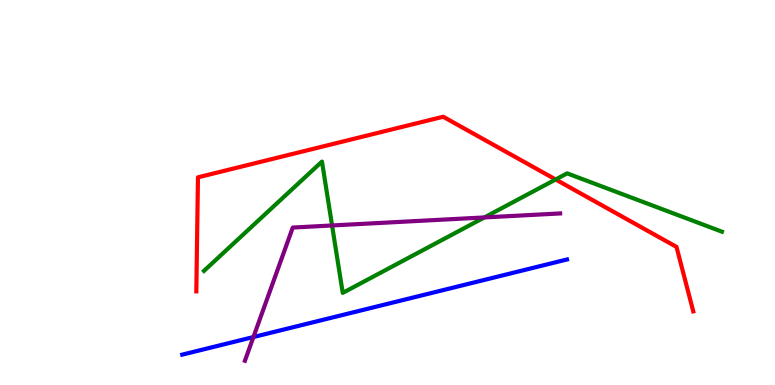[{'lines': ['blue', 'red'], 'intersections': []}, {'lines': ['green', 'red'], 'intersections': [{'x': 7.17, 'y': 5.34}]}, {'lines': ['purple', 'red'], 'intersections': []}, {'lines': ['blue', 'green'], 'intersections': []}, {'lines': ['blue', 'purple'], 'intersections': [{'x': 3.27, 'y': 1.25}]}, {'lines': ['green', 'purple'], 'intersections': [{'x': 4.28, 'y': 4.14}, {'x': 6.25, 'y': 4.35}]}]